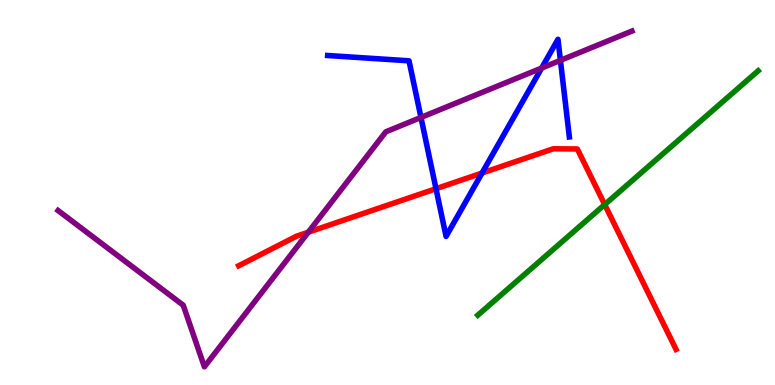[{'lines': ['blue', 'red'], 'intersections': [{'x': 5.63, 'y': 5.1}, {'x': 6.22, 'y': 5.51}]}, {'lines': ['green', 'red'], 'intersections': [{'x': 7.8, 'y': 4.69}]}, {'lines': ['purple', 'red'], 'intersections': [{'x': 3.98, 'y': 3.97}]}, {'lines': ['blue', 'green'], 'intersections': []}, {'lines': ['blue', 'purple'], 'intersections': [{'x': 5.43, 'y': 6.95}, {'x': 6.99, 'y': 8.23}, {'x': 7.23, 'y': 8.43}]}, {'lines': ['green', 'purple'], 'intersections': []}]